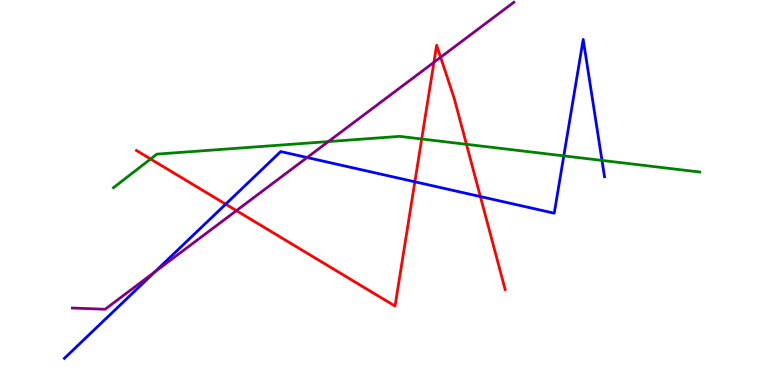[{'lines': ['blue', 'red'], 'intersections': [{'x': 2.91, 'y': 4.7}, {'x': 5.35, 'y': 5.28}, {'x': 6.2, 'y': 4.89}]}, {'lines': ['green', 'red'], 'intersections': [{'x': 1.94, 'y': 5.87}, {'x': 5.44, 'y': 6.39}, {'x': 6.02, 'y': 6.25}]}, {'lines': ['purple', 'red'], 'intersections': [{'x': 3.05, 'y': 4.53}, {'x': 5.6, 'y': 8.38}, {'x': 5.69, 'y': 8.51}]}, {'lines': ['blue', 'green'], 'intersections': [{'x': 7.27, 'y': 5.95}, {'x': 7.77, 'y': 5.83}]}, {'lines': ['blue', 'purple'], 'intersections': [{'x': 2.0, 'y': 2.93}, {'x': 3.96, 'y': 5.91}]}, {'lines': ['green', 'purple'], 'intersections': [{'x': 4.24, 'y': 6.32}]}]